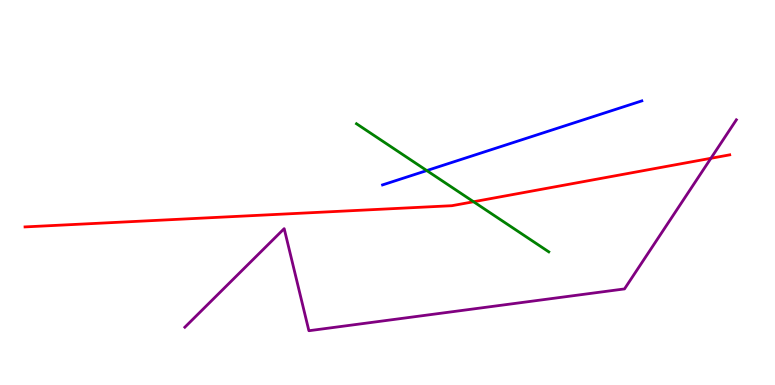[{'lines': ['blue', 'red'], 'intersections': []}, {'lines': ['green', 'red'], 'intersections': [{'x': 6.11, 'y': 4.76}]}, {'lines': ['purple', 'red'], 'intersections': [{'x': 9.17, 'y': 5.89}]}, {'lines': ['blue', 'green'], 'intersections': [{'x': 5.51, 'y': 5.57}]}, {'lines': ['blue', 'purple'], 'intersections': []}, {'lines': ['green', 'purple'], 'intersections': []}]